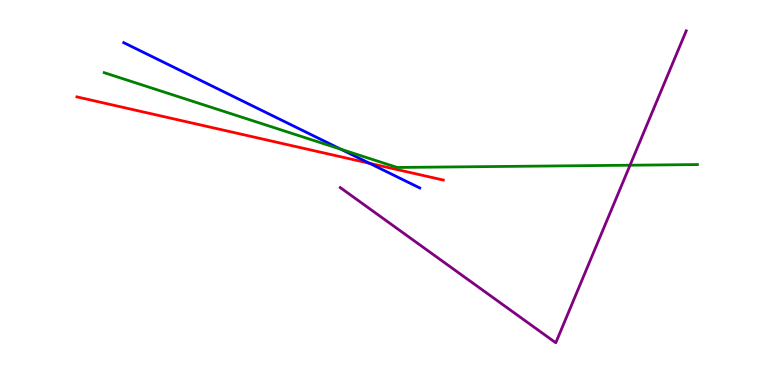[{'lines': ['blue', 'red'], 'intersections': [{'x': 4.77, 'y': 5.76}]}, {'lines': ['green', 'red'], 'intersections': []}, {'lines': ['purple', 'red'], 'intersections': []}, {'lines': ['blue', 'green'], 'intersections': [{'x': 4.4, 'y': 6.12}]}, {'lines': ['blue', 'purple'], 'intersections': []}, {'lines': ['green', 'purple'], 'intersections': [{'x': 8.13, 'y': 5.71}]}]